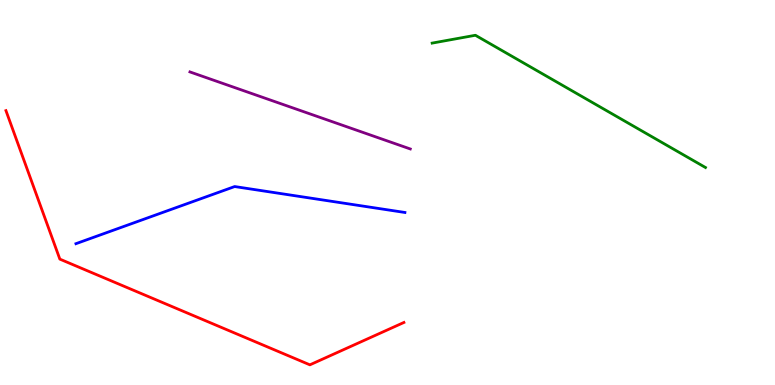[{'lines': ['blue', 'red'], 'intersections': []}, {'lines': ['green', 'red'], 'intersections': []}, {'lines': ['purple', 'red'], 'intersections': []}, {'lines': ['blue', 'green'], 'intersections': []}, {'lines': ['blue', 'purple'], 'intersections': []}, {'lines': ['green', 'purple'], 'intersections': []}]